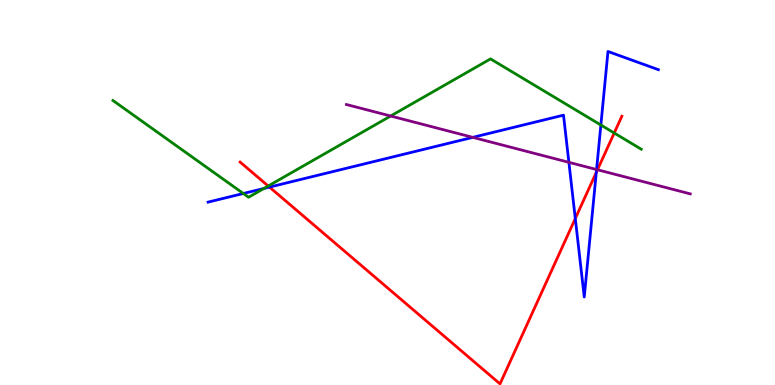[{'lines': ['blue', 'red'], 'intersections': [{'x': 3.48, 'y': 5.14}, {'x': 7.42, 'y': 4.32}, {'x': 7.69, 'y': 5.52}]}, {'lines': ['green', 'red'], 'intersections': [{'x': 3.46, 'y': 5.17}, {'x': 7.93, 'y': 6.55}]}, {'lines': ['purple', 'red'], 'intersections': [{'x': 7.71, 'y': 5.59}]}, {'lines': ['blue', 'green'], 'intersections': [{'x': 3.14, 'y': 4.97}, {'x': 3.41, 'y': 5.11}, {'x': 7.75, 'y': 6.75}]}, {'lines': ['blue', 'purple'], 'intersections': [{'x': 6.1, 'y': 6.43}, {'x': 7.34, 'y': 5.78}, {'x': 7.7, 'y': 5.6}]}, {'lines': ['green', 'purple'], 'intersections': [{'x': 5.04, 'y': 6.99}]}]